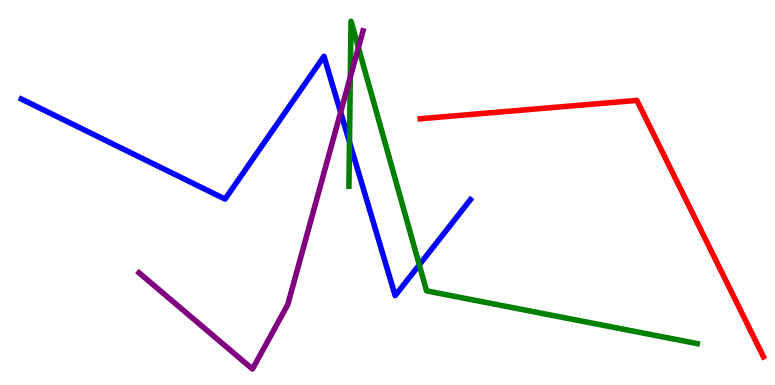[{'lines': ['blue', 'red'], 'intersections': []}, {'lines': ['green', 'red'], 'intersections': []}, {'lines': ['purple', 'red'], 'intersections': []}, {'lines': ['blue', 'green'], 'intersections': [{'x': 4.51, 'y': 6.31}, {'x': 5.41, 'y': 3.12}]}, {'lines': ['blue', 'purple'], 'intersections': [{'x': 4.4, 'y': 7.08}]}, {'lines': ['green', 'purple'], 'intersections': [{'x': 4.52, 'y': 8.0}, {'x': 4.62, 'y': 8.76}]}]